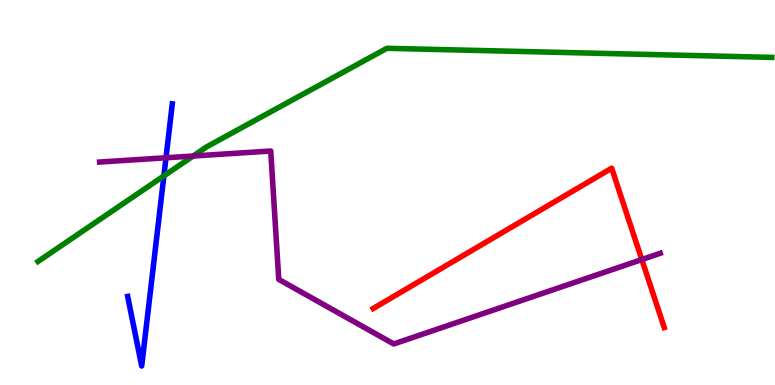[{'lines': ['blue', 'red'], 'intersections': []}, {'lines': ['green', 'red'], 'intersections': []}, {'lines': ['purple', 'red'], 'intersections': [{'x': 8.28, 'y': 3.26}]}, {'lines': ['blue', 'green'], 'intersections': [{'x': 2.11, 'y': 5.43}]}, {'lines': ['blue', 'purple'], 'intersections': [{'x': 2.14, 'y': 5.9}]}, {'lines': ['green', 'purple'], 'intersections': [{'x': 2.49, 'y': 5.95}]}]